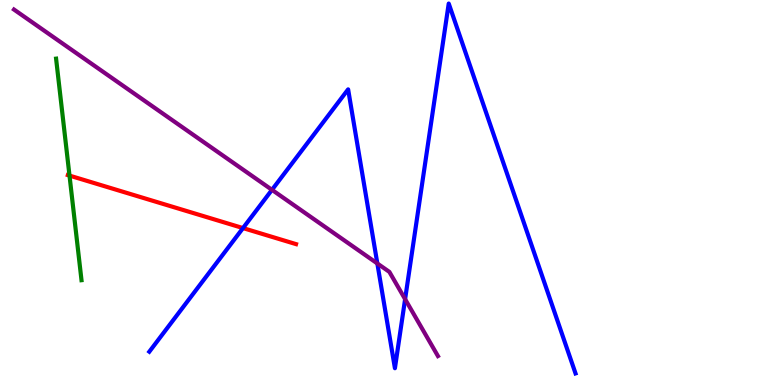[{'lines': ['blue', 'red'], 'intersections': [{'x': 3.14, 'y': 4.08}]}, {'lines': ['green', 'red'], 'intersections': [{'x': 0.897, 'y': 5.44}]}, {'lines': ['purple', 'red'], 'intersections': []}, {'lines': ['blue', 'green'], 'intersections': []}, {'lines': ['blue', 'purple'], 'intersections': [{'x': 3.51, 'y': 5.07}, {'x': 4.87, 'y': 3.16}, {'x': 5.23, 'y': 2.23}]}, {'lines': ['green', 'purple'], 'intersections': []}]